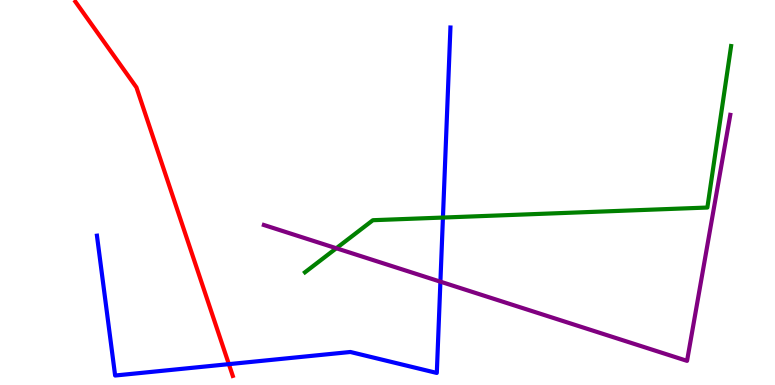[{'lines': ['blue', 'red'], 'intersections': [{'x': 2.95, 'y': 0.542}]}, {'lines': ['green', 'red'], 'intersections': []}, {'lines': ['purple', 'red'], 'intersections': []}, {'lines': ['blue', 'green'], 'intersections': [{'x': 5.72, 'y': 4.35}]}, {'lines': ['blue', 'purple'], 'intersections': [{'x': 5.68, 'y': 2.68}]}, {'lines': ['green', 'purple'], 'intersections': [{'x': 4.34, 'y': 3.55}]}]